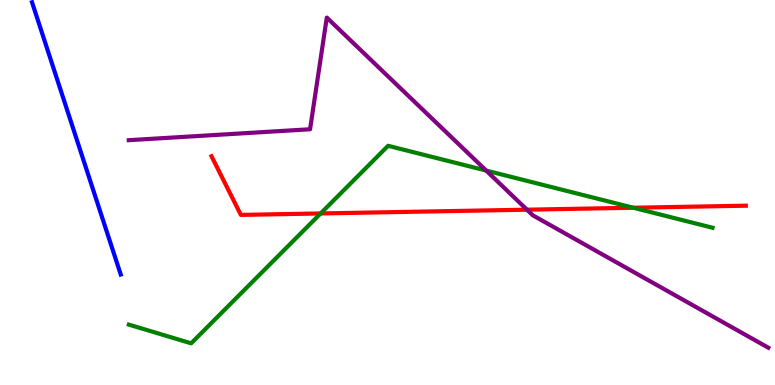[{'lines': ['blue', 'red'], 'intersections': []}, {'lines': ['green', 'red'], 'intersections': [{'x': 4.14, 'y': 4.46}, {'x': 8.17, 'y': 4.6}]}, {'lines': ['purple', 'red'], 'intersections': [{'x': 6.8, 'y': 4.55}]}, {'lines': ['blue', 'green'], 'intersections': []}, {'lines': ['blue', 'purple'], 'intersections': []}, {'lines': ['green', 'purple'], 'intersections': [{'x': 6.27, 'y': 5.57}]}]